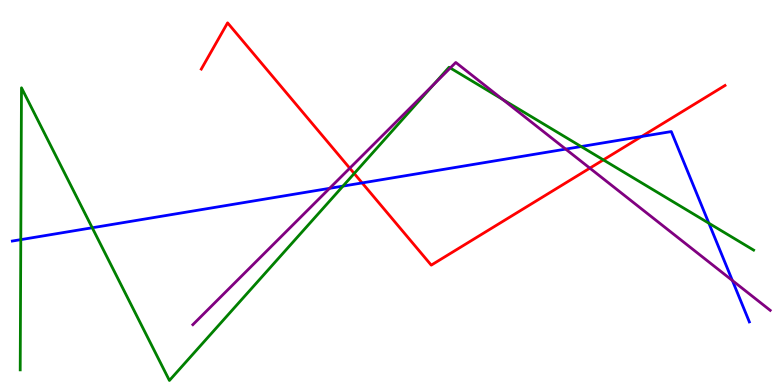[{'lines': ['blue', 'red'], 'intersections': [{'x': 4.67, 'y': 5.25}, {'x': 8.28, 'y': 6.45}]}, {'lines': ['green', 'red'], 'intersections': [{'x': 4.57, 'y': 5.49}, {'x': 7.79, 'y': 5.85}]}, {'lines': ['purple', 'red'], 'intersections': [{'x': 4.51, 'y': 5.63}, {'x': 7.61, 'y': 5.63}]}, {'lines': ['blue', 'green'], 'intersections': [{'x': 0.268, 'y': 3.78}, {'x': 1.19, 'y': 4.08}, {'x': 4.43, 'y': 5.17}, {'x': 7.5, 'y': 6.19}, {'x': 9.15, 'y': 4.2}]}, {'lines': ['blue', 'purple'], 'intersections': [{'x': 4.25, 'y': 5.11}, {'x': 7.3, 'y': 6.13}, {'x': 9.45, 'y': 2.71}]}, {'lines': ['green', 'purple'], 'intersections': [{'x': 5.59, 'y': 7.8}, {'x': 5.81, 'y': 8.23}, {'x': 6.49, 'y': 7.42}]}]